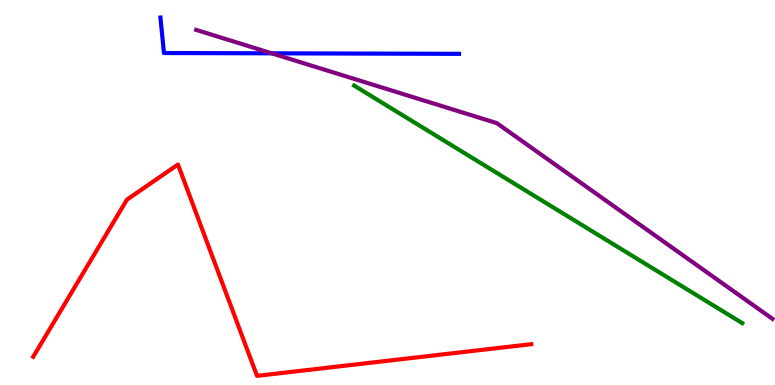[{'lines': ['blue', 'red'], 'intersections': []}, {'lines': ['green', 'red'], 'intersections': []}, {'lines': ['purple', 'red'], 'intersections': []}, {'lines': ['blue', 'green'], 'intersections': []}, {'lines': ['blue', 'purple'], 'intersections': [{'x': 3.51, 'y': 8.62}]}, {'lines': ['green', 'purple'], 'intersections': []}]